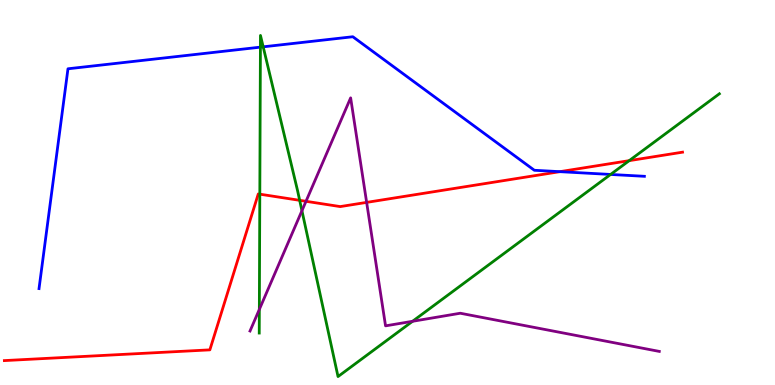[{'lines': ['blue', 'red'], 'intersections': [{'x': 7.22, 'y': 5.54}]}, {'lines': ['green', 'red'], 'intersections': [{'x': 3.35, 'y': 4.96}, {'x': 3.87, 'y': 4.8}, {'x': 8.12, 'y': 5.83}]}, {'lines': ['purple', 'red'], 'intersections': [{'x': 3.95, 'y': 4.77}, {'x': 4.73, 'y': 4.74}]}, {'lines': ['blue', 'green'], 'intersections': [{'x': 3.36, 'y': 8.78}, {'x': 3.4, 'y': 8.78}, {'x': 7.88, 'y': 5.47}]}, {'lines': ['blue', 'purple'], 'intersections': []}, {'lines': ['green', 'purple'], 'intersections': [{'x': 3.35, 'y': 1.96}, {'x': 3.9, 'y': 4.53}, {'x': 5.32, 'y': 1.65}]}]